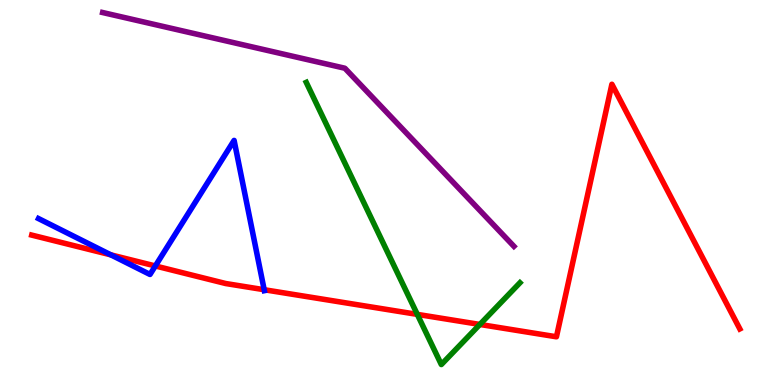[{'lines': ['blue', 'red'], 'intersections': [{'x': 1.43, 'y': 3.38}, {'x': 2.0, 'y': 3.09}, {'x': 3.41, 'y': 2.47}]}, {'lines': ['green', 'red'], 'intersections': [{'x': 5.38, 'y': 1.83}, {'x': 6.19, 'y': 1.57}]}, {'lines': ['purple', 'red'], 'intersections': []}, {'lines': ['blue', 'green'], 'intersections': []}, {'lines': ['blue', 'purple'], 'intersections': []}, {'lines': ['green', 'purple'], 'intersections': []}]